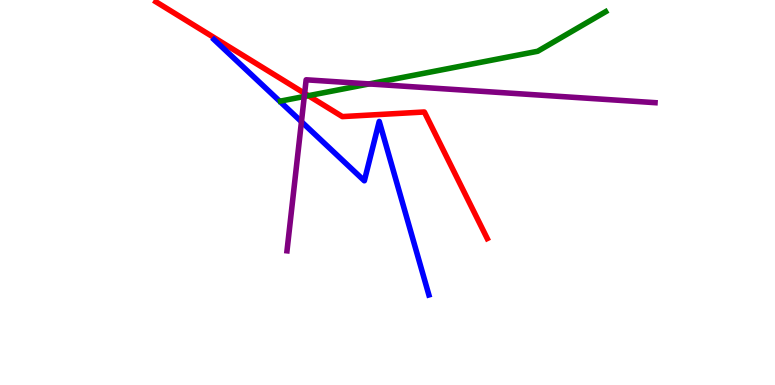[{'lines': ['blue', 'red'], 'intersections': []}, {'lines': ['green', 'red'], 'intersections': [{'x': 3.98, 'y': 7.51}]}, {'lines': ['purple', 'red'], 'intersections': [{'x': 3.93, 'y': 7.58}]}, {'lines': ['blue', 'green'], 'intersections': []}, {'lines': ['blue', 'purple'], 'intersections': [{'x': 3.89, 'y': 6.84}]}, {'lines': ['green', 'purple'], 'intersections': [{'x': 3.93, 'y': 7.49}, {'x': 4.76, 'y': 7.82}]}]